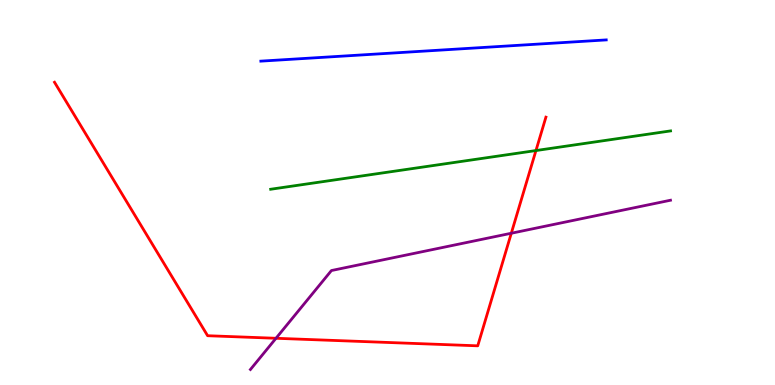[{'lines': ['blue', 'red'], 'intersections': []}, {'lines': ['green', 'red'], 'intersections': [{'x': 6.92, 'y': 6.09}]}, {'lines': ['purple', 'red'], 'intersections': [{'x': 3.56, 'y': 1.21}, {'x': 6.6, 'y': 3.94}]}, {'lines': ['blue', 'green'], 'intersections': []}, {'lines': ['blue', 'purple'], 'intersections': []}, {'lines': ['green', 'purple'], 'intersections': []}]